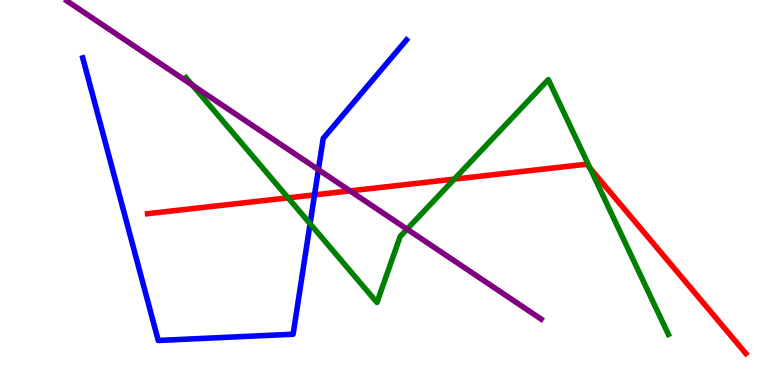[{'lines': ['blue', 'red'], 'intersections': [{'x': 4.06, 'y': 4.94}]}, {'lines': ['green', 'red'], 'intersections': [{'x': 3.72, 'y': 4.86}, {'x': 5.86, 'y': 5.35}, {'x': 7.61, 'y': 5.63}]}, {'lines': ['purple', 'red'], 'intersections': [{'x': 4.52, 'y': 5.04}]}, {'lines': ['blue', 'green'], 'intersections': [{'x': 4.0, 'y': 4.19}]}, {'lines': ['blue', 'purple'], 'intersections': [{'x': 4.11, 'y': 5.59}]}, {'lines': ['green', 'purple'], 'intersections': [{'x': 2.48, 'y': 7.79}, {'x': 5.25, 'y': 4.05}]}]